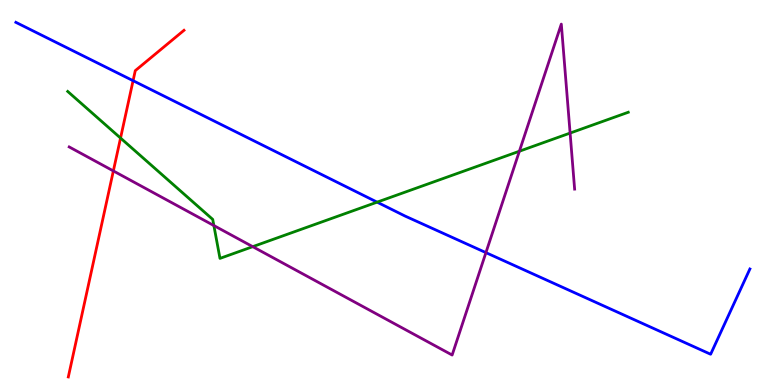[{'lines': ['blue', 'red'], 'intersections': [{'x': 1.72, 'y': 7.9}]}, {'lines': ['green', 'red'], 'intersections': [{'x': 1.56, 'y': 6.41}]}, {'lines': ['purple', 'red'], 'intersections': [{'x': 1.46, 'y': 5.56}]}, {'lines': ['blue', 'green'], 'intersections': [{'x': 4.87, 'y': 4.75}]}, {'lines': ['blue', 'purple'], 'intersections': [{'x': 6.27, 'y': 3.44}]}, {'lines': ['green', 'purple'], 'intersections': [{'x': 2.76, 'y': 4.14}, {'x': 3.26, 'y': 3.59}, {'x': 6.7, 'y': 6.07}, {'x': 7.36, 'y': 6.54}]}]